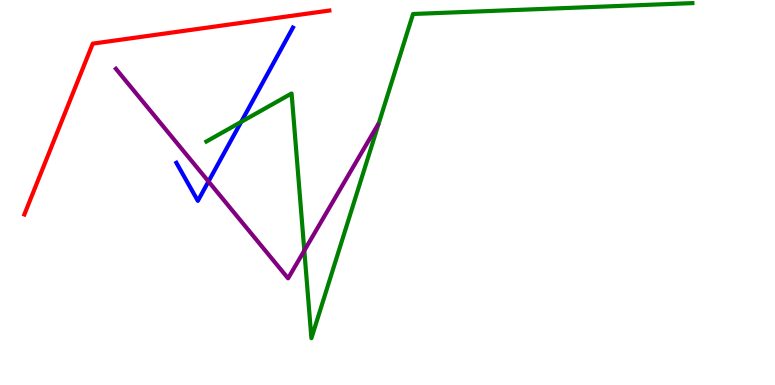[{'lines': ['blue', 'red'], 'intersections': []}, {'lines': ['green', 'red'], 'intersections': []}, {'lines': ['purple', 'red'], 'intersections': []}, {'lines': ['blue', 'green'], 'intersections': [{'x': 3.11, 'y': 6.83}]}, {'lines': ['blue', 'purple'], 'intersections': [{'x': 2.69, 'y': 5.29}]}, {'lines': ['green', 'purple'], 'intersections': [{'x': 3.93, 'y': 3.49}]}]